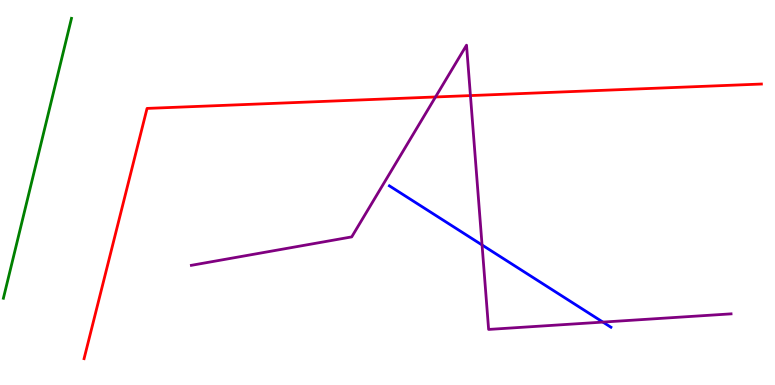[{'lines': ['blue', 'red'], 'intersections': []}, {'lines': ['green', 'red'], 'intersections': []}, {'lines': ['purple', 'red'], 'intersections': [{'x': 5.62, 'y': 7.48}, {'x': 6.07, 'y': 7.52}]}, {'lines': ['blue', 'green'], 'intersections': []}, {'lines': ['blue', 'purple'], 'intersections': [{'x': 6.22, 'y': 3.64}, {'x': 7.78, 'y': 1.63}]}, {'lines': ['green', 'purple'], 'intersections': []}]